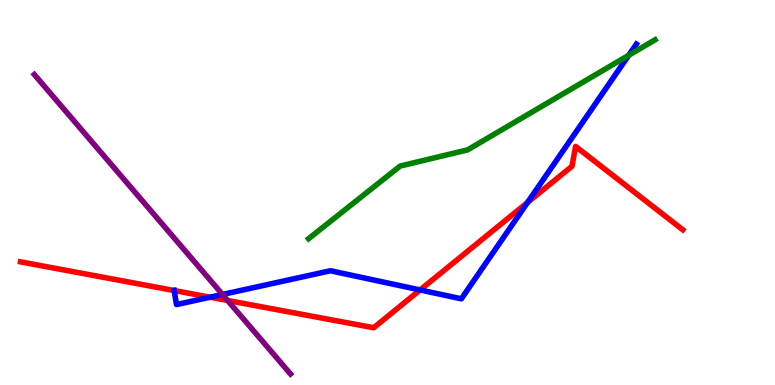[{'lines': ['blue', 'red'], 'intersections': [{'x': 2.25, 'y': 2.45}, {'x': 2.71, 'y': 2.28}, {'x': 5.42, 'y': 2.47}, {'x': 6.81, 'y': 4.74}]}, {'lines': ['green', 'red'], 'intersections': []}, {'lines': ['purple', 'red'], 'intersections': [{'x': 2.94, 'y': 2.2}]}, {'lines': ['blue', 'green'], 'intersections': [{'x': 8.11, 'y': 8.56}]}, {'lines': ['blue', 'purple'], 'intersections': [{'x': 2.87, 'y': 2.35}]}, {'lines': ['green', 'purple'], 'intersections': []}]